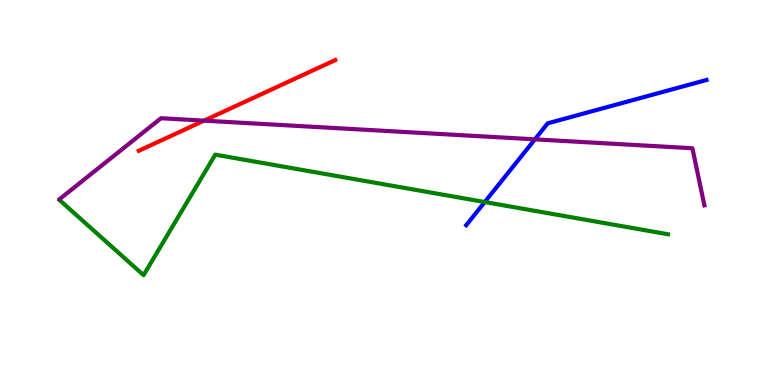[{'lines': ['blue', 'red'], 'intersections': []}, {'lines': ['green', 'red'], 'intersections': []}, {'lines': ['purple', 'red'], 'intersections': [{'x': 2.63, 'y': 6.87}]}, {'lines': ['blue', 'green'], 'intersections': [{'x': 6.25, 'y': 4.75}]}, {'lines': ['blue', 'purple'], 'intersections': [{'x': 6.9, 'y': 6.38}]}, {'lines': ['green', 'purple'], 'intersections': []}]